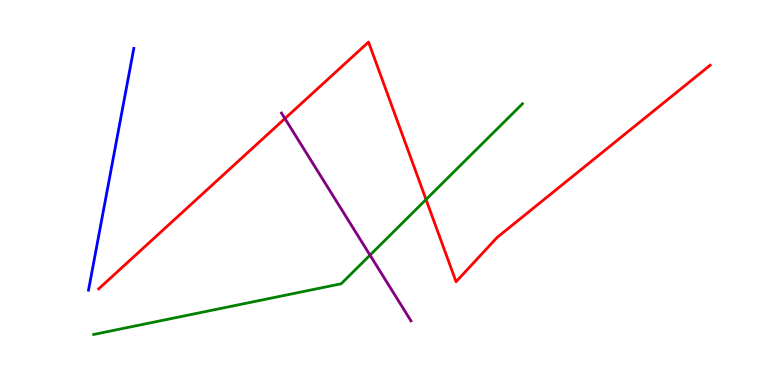[{'lines': ['blue', 'red'], 'intersections': []}, {'lines': ['green', 'red'], 'intersections': [{'x': 5.5, 'y': 4.82}]}, {'lines': ['purple', 'red'], 'intersections': [{'x': 3.68, 'y': 6.92}]}, {'lines': ['blue', 'green'], 'intersections': []}, {'lines': ['blue', 'purple'], 'intersections': []}, {'lines': ['green', 'purple'], 'intersections': [{'x': 4.77, 'y': 3.37}]}]